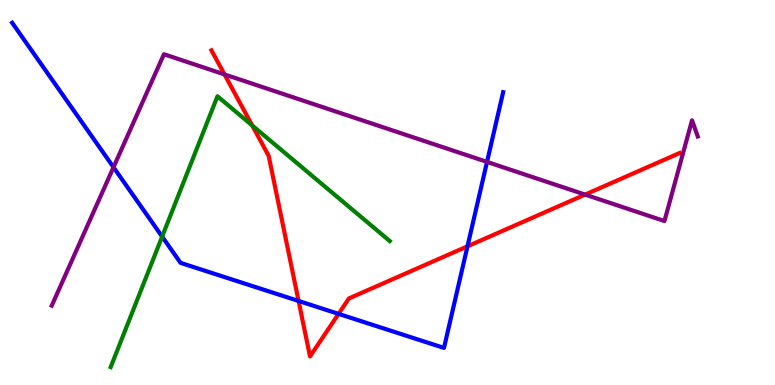[{'lines': ['blue', 'red'], 'intersections': [{'x': 3.85, 'y': 2.18}, {'x': 4.37, 'y': 1.85}, {'x': 6.03, 'y': 3.6}]}, {'lines': ['green', 'red'], 'intersections': [{'x': 3.25, 'y': 6.74}]}, {'lines': ['purple', 'red'], 'intersections': [{'x': 2.9, 'y': 8.07}, {'x': 7.55, 'y': 4.95}]}, {'lines': ['blue', 'green'], 'intersections': [{'x': 2.09, 'y': 3.85}]}, {'lines': ['blue', 'purple'], 'intersections': [{'x': 1.46, 'y': 5.66}, {'x': 6.28, 'y': 5.79}]}, {'lines': ['green', 'purple'], 'intersections': []}]